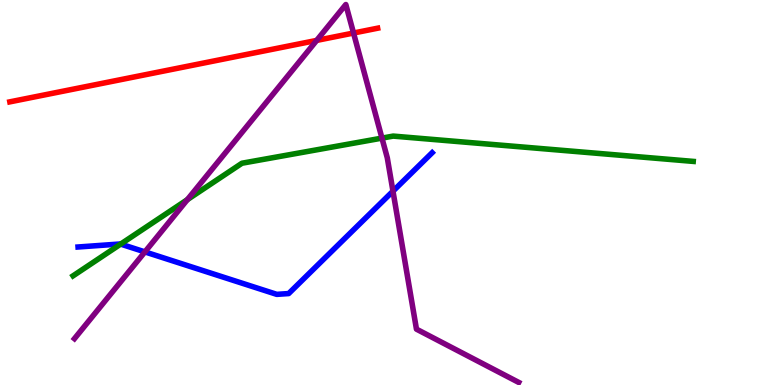[{'lines': ['blue', 'red'], 'intersections': []}, {'lines': ['green', 'red'], 'intersections': []}, {'lines': ['purple', 'red'], 'intersections': [{'x': 4.09, 'y': 8.95}, {'x': 4.56, 'y': 9.14}]}, {'lines': ['blue', 'green'], 'intersections': [{'x': 1.56, 'y': 3.66}]}, {'lines': ['blue', 'purple'], 'intersections': [{'x': 1.87, 'y': 3.46}, {'x': 5.07, 'y': 5.03}]}, {'lines': ['green', 'purple'], 'intersections': [{'x': 2.42, 'y': 4.81}, {'x': 4.93, 'y': 6.41}]}]